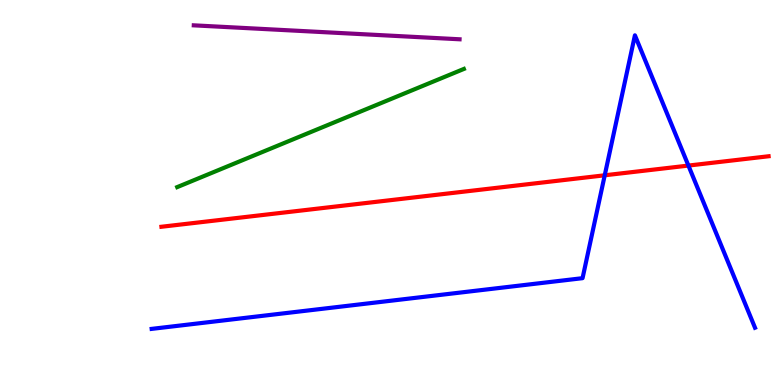[{'lines': ['blue', 'red'], 'intersections': [{'x': 7.8, 'y': 5.45}, {'x': 8.88, 'y': 5.7}]}, {'lines': ['green', 'red'], 'intersections': []}, {'lines': ['purple', 'red'], 'intersections': []}, {'lines': ['blue', 'green'], 'intersections': []}, {'lines': ['blue', 'purple'], 'intersections': []}, {'lines': ['green', 'purple'], 'intersections': []}]